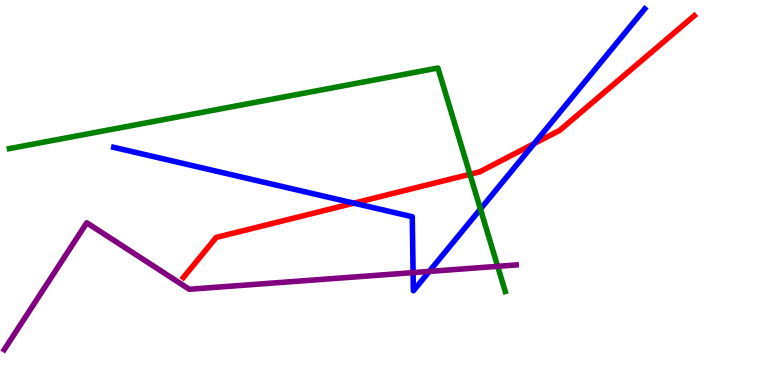[{'lines': ['blue', 'red'], 'intersections': [{'x': 4.57, 'y': 4.72}, {'x': 6.89, 'y': 6.27}]}, {'lines': ['green', 'red'], 'intersections': [{'x': 6.06, 'y': 5.47}]}, {'lines': ['purple', 'red'], 'intersections': []}, {'lines': ['blue', 'green'], 'intersections': [{'x': 6.2, 'y': 4.57}]}, {'lines': ['blue', 'purple'], 'intersections': [{'x': 5.33, 'y': 2.92}, {'x': 5.54, 'y': 2.95}]}, {'lines': ['green', 'purple'], 'intersections': [{'x': 6.42, 'y': 3.08}]}]